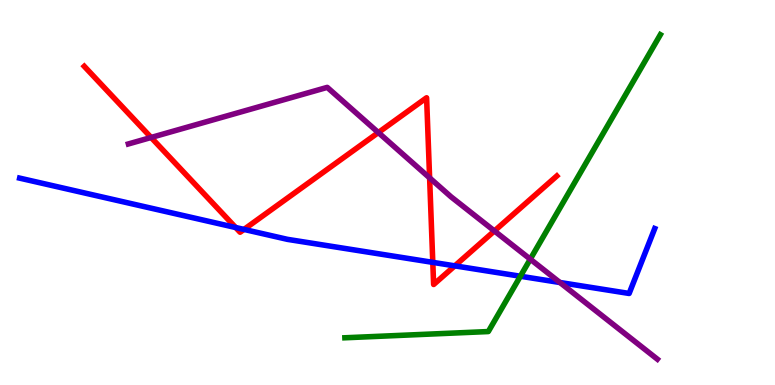[{'lines': ['blue', 'red'], 'intersections': [{'x': 3.04, 'y': 4.09}, {'x': 3.15, 'y': 4.04}, {'x': 5.58, 'y': 3.19}, {'x': 5.87, 'y': 3.09}]}, {'lines': ['green', 'red'], 'intersections': []}, {'lines': ['purple', 'red'], 'intersections': [{'x': 1.95, 'y': 6.43}, {'x': 4.88, 'y': 6.56}, {'x': 5.54, 'y': 5.38}, {'x': 6.38, 'y': 4.0}]}, {'lines': ['blue', 'green'], 'intersections': [{'x': 6.71, 'y': 2.83}]}, {'lines': ['blue', 'purple'], 'intersections': [{'x': 7.22, 'y': 2.66}]}, {'lines': ['green', 'purple'], 'intersections': [{'x': 6.84, 'y': 3.27}]}]